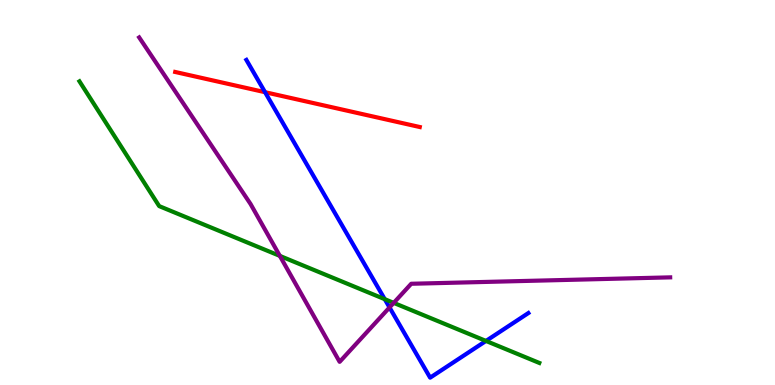[{'lines': ['blue', 'red'], 'intersections': [{'x': 3.42, 'y': 7.61}]}, {'lines': ['green', 'red'], 'intersections': []}, {'lines': ['purple', 'red'], 'intersections': []}, {'lines': ['blue', 'green'], 'intersections': [{'x': 4.96, 'y': 2.23}, {'x': 6.27, 'y': 1.14}]}, {'lines': ['blue', 'purple'], 'intersections': [{'x': 5.03, 'y': 2.01}]}, {'lines': ['green', 'purple'], 'intersections': [{'x': 3.61, 'y': 3.35}, {'x': 5.08, 'y': 2.13}]}]